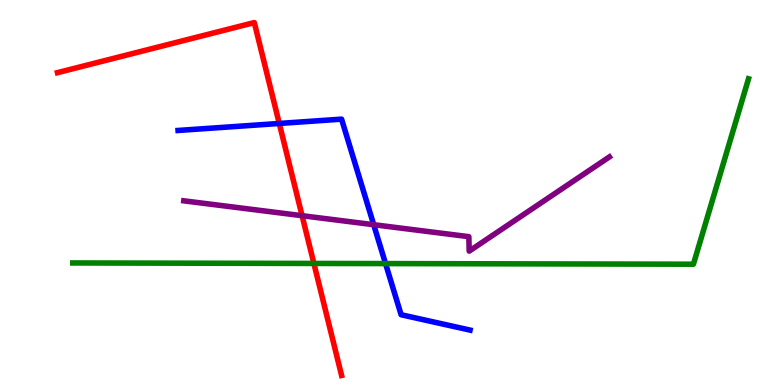[{'lines': ['blue', 'red'], 'intersections': [{'x': 3.6, 'y': 6.79}]}, {'lines': ['green', 'red'], 'intersections': [{'x': 4.05, 'y': 3.16}]}, {'lines': ['purple', 'red'], 'intersections': [{'x': 3.9, 'y': 4.4}]}, {'lines': ['blue', 'green'], 'intersections': [{'x': 4.97, 'y': 3.15}]}, {'lines': ['blue', 'purple'], 'intersections': [{'x': 4.82, 'y': 4.16}]}, {'lines': ['green', 'purple'], 'intersections': []}]